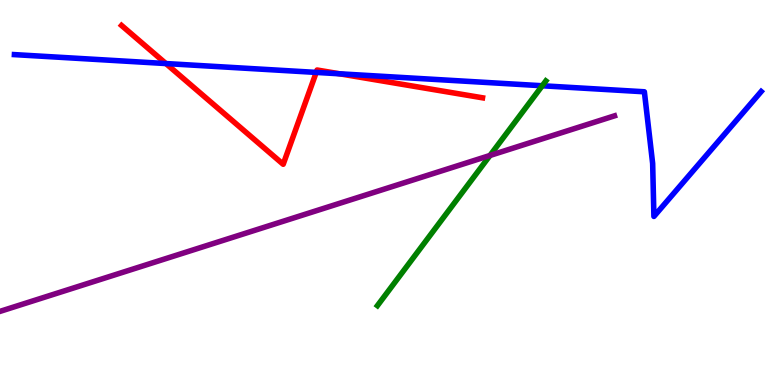[{'lines': ['blue', 'red'], 'intersections': [{'x': 2.14, 'y': 8.35}, {'x': 4.08, 'y': 8.12}, {'x': 4.38, 'y': 8.08}]}, {'lines': ['green', 'red'], 'intersections': []}, {'lines': ['purple', 'red'], 'intersections': []}, {'lines': ['blue', 'green'], 'intersections': [{'x': 7.0, 'y': 7.77}]}, {'lines': ['blue', 'purple'], 'intersections': []}, {'lines': ['green', 'purple'], 'intersections': [{'x': 6.32, 'y': 5.96}]}]